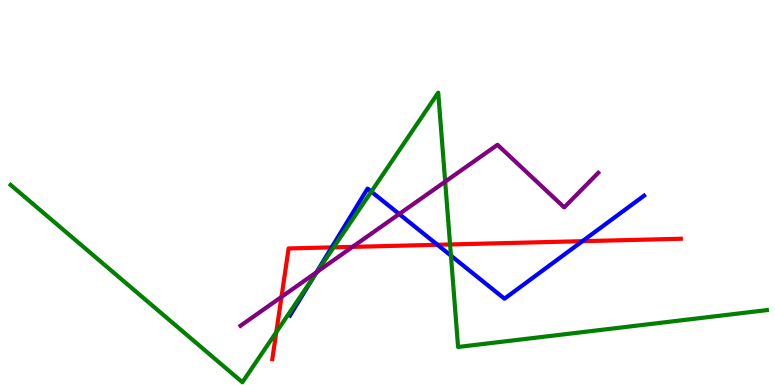[{'lines': ['blue', 'red'], 'intersections': [{'x': 4.28, 'y': 3.57}, {'x': 5.64, 'y': 3.64}, {'x': 7.52, 'y': 3.74}]}, {'lines': ['green', 'red'], 'intersections': [{'x': 3.57, 'y': 1.37}, {'x': 4.3, 'y': 3.58}, {'x': 5.81, 'y': 3.65}]}, {'lines': ['purple', 'red'], 'intersections': [{'x': 3.63, 'y': 2.29}, {'x': 4.55, 'y': 3.59}]}, {'lines': ['blue', 'green'], 'intersections': [{'x': 4.04, 'y': 2.8}, {'x': 4.79, 'y': 5.02}, {'x': 5.82, 'y': 3.36}]}, {'lines': ['blue', 'purple'], 'intersections': [{'x': 4.08, 'y': 2.93}, {'x': 5.15, 'y': 4.44}]}, {'lines': ['green', 'purple'], 'intersections': [{'x': 4.09, 'y': 2.94}, {'x': 5.74, 'y': 5.28}]}]